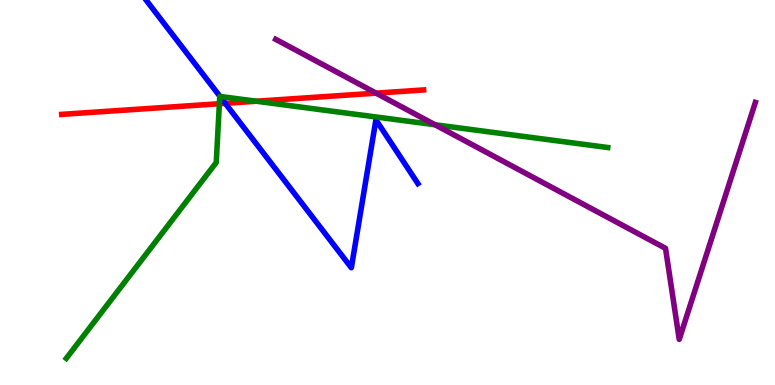[{'lines': ['blue', 'red'], 'intersections': [{'x': 2.91, 'y': 7.32}]}, {'lines': ['green', 'red'], 'intersections': [{'x': 2.83, 'y': 7.31}, {'x': 3.31, 'y': 7.37}]}, {'lines': ['purple', 'red'], 'intersections': [{'x': 4.85, 'y': 7.58}]}, {'lines': ['blue', 'green'], 'intersections': [{'x': 2.84, 'y': 7.5}]}, {'lines': ['blue', 'purple'], 'intersections': []}, {'lines': ['green', 'purple'], 'intersections': [{'x': 5.61, 'y': 6.76}]}]